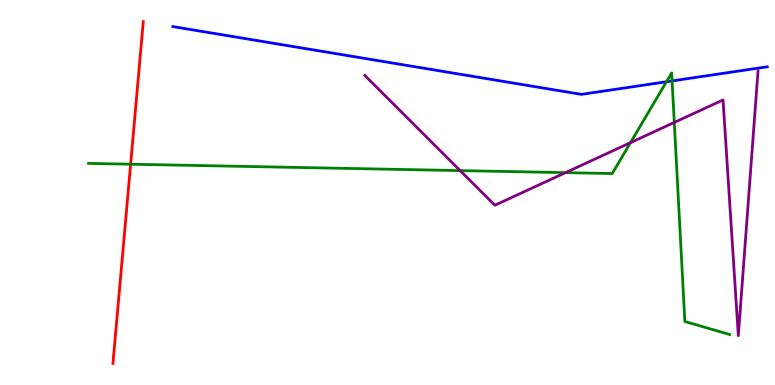[{'lines': ['blue', 'red'], 'intersections': []}, {'lines': ['green', 'red'], 'intersections': [{'x': 1.69, 'y': 5.73}]}, {'lines': ['purple', 'red'], 'intersections': []}, {'lines': ['blue', 'green'], 'intersections': [{'x': 8.6, 'y': 7.88}, {'x': 8.67, 'y': 7.9}]}, {'lines': ['blue', 'purple'], 'intersections': []}, {'lines': ['green', 'purple'], 'intersections': [{'x': 5.94, 'y': 5.57}, {'x': 7.3, 'y': 5.52}, {'x': 8.14, 'y': 6.29}, {'x': 8.7, 'y': 6.82}]}]